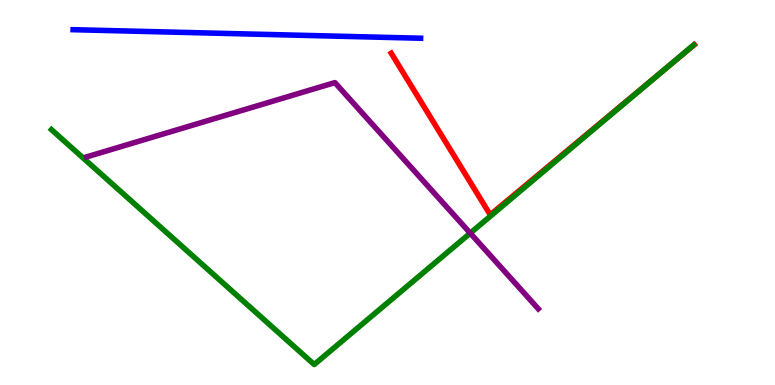[{'lines': ['blue', 'red'], 'intersections': []}, {'lines': ['green', 'red'], 'intersections': [{'x': 8.58, 'y': 8.19}]}, {'lines': ['purple', 'red'], 'intersections': []}, {'lines': ['blue', 'green'], 'intersections': []}, {'lines': ['blue', 'purple'], 'intersections': []}, {'lines': ['green', 'purple'], 'intersections': [{'x': 6.07, 'y': 3.94}]}]